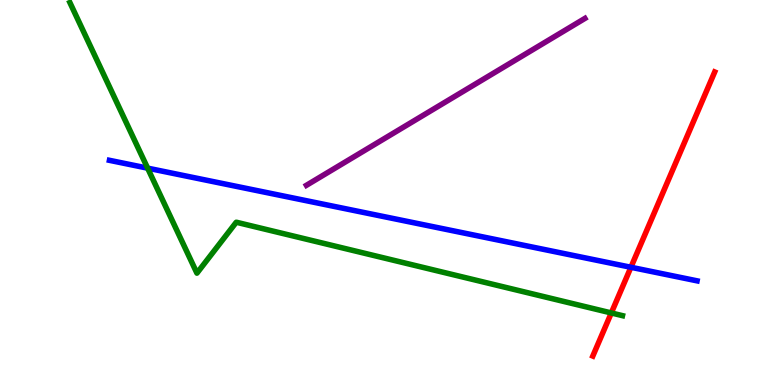[{'lines': ['blue', 'red'], 'intersections': [{'x': 8.14, 'y': 3.06}]}, {'lines': ['green', 'red'], 'intersections': [{'x': 7.89, 'y': 1.87}]}, {'lines': ['purple', 'red'], 'intersections': []}, {'lines': ['blue', 'green'], 'intersections': [{'x': 1.9, 'y': 5.63}]}, {'lines': ['blue', 'purple'], 'intersections': []}, {'lines': ['green', 'purple'], 'intersections': []}]